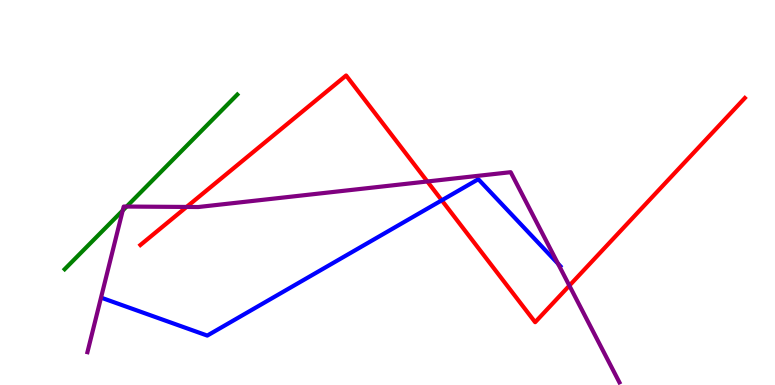[{'lines': ['blue', 'red'], 'intersections': [{'x': 5.7, 'y': 4.8}]}, {'lines': ['green', 'red'], 'intersections': []}, {'lines': ['purple', 'red'], 'intersections': [{'x': 2.41, 'y': 4.62}, {'x': 5.51, 'y': 5.29}, {'x': 7.35, 'y': 2.58}]}, {'lines': ['blue', 'green'], 'intersections': []}, {'lines': ['blue', 'purple'], 'intersections': [{'x': 7.2, 'y': 3.15}]}, {'lines': ['green', 'purple'], 'intersections': [{'x': 1.58, 'y': 4.53}, {'x': 1.63, 'y': 4.64}]}]